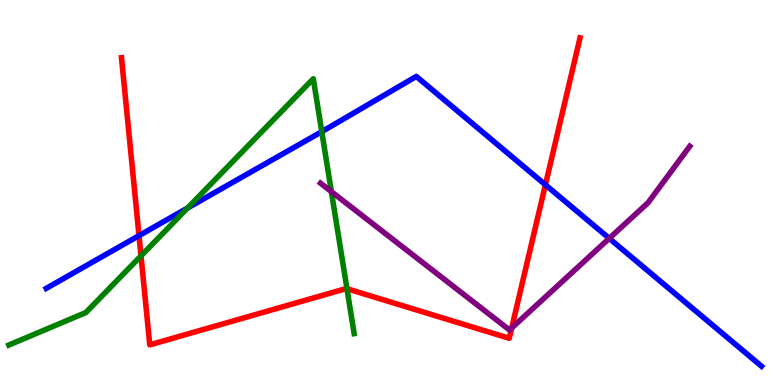[{'lines': ['blue', 'red'], 'intersections': [{'x': 1.79, 'y': 3.88}, {'x': 7.04, 'y': 5.2}]}, {'lines': ['green', 'red'], 'intersections': [{'x': 1.82, 'y': 3.35}, {'x': 4.48, 'y': 2.5}]}, {'lines': ['purple', 'red'], 'intersections': [{'x': 6.6, 'y': 1.48}]}, {'lines': ['blue', 'green'], 'intersections': [{'x': 2.42, 'y': 4.6}, {'x': 4.15, 'y': 6.58}]}, {'lines': ['blue', 'purple'], 'intersections': [{'x': 7.86, 'y': 3.81}]}, {'lines': ['green', 'purple'], 'intersections': [{'x': 4.28, 'y': 5.02}]}]